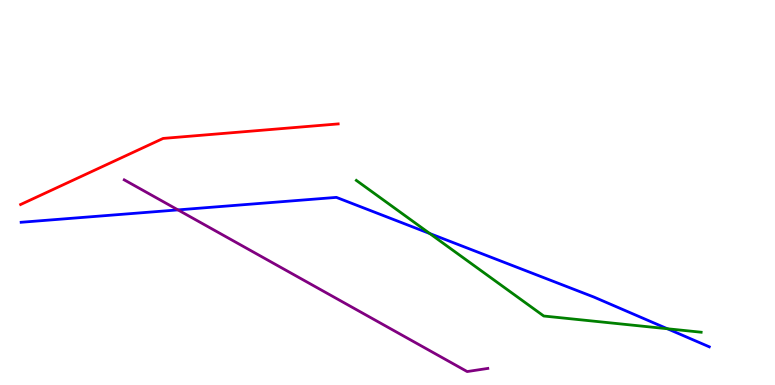[{'lines': ['blue', 'red'], 'intersections': []}, {'lines': ['green', 'red'], 'intersections': []}, {'lines': ['purple', 'red'], 'intersections': []}, {'lines': ['blue', 'green'], 'intersections': [{'x': 5.55, 'y': 3.93}, {'x': 8.61, 'y': 1.46}]}, {'lines': ['blue', 'purple'], 'intersections': [{'x': 2.3, 'y': 4.55}]}, {'lines': ['green', 'purple'], 'intersections': []}]